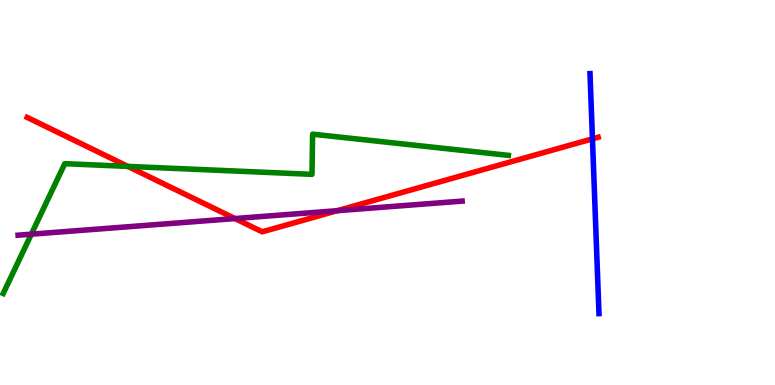[{'lines': ['blue', 'red'], 'intersections': [{'x': 7.64, 'y': 6.39}]}, {'lines': ['green', 'red'], 'intersections': [{'x': 1.65, 'y': 5.68}]}, {'lines': ['purple', 'red'], 'intersections': [{'x': 3.03, 'y': 4.32}, {'x': 4.35, 'y': 4.53}]}, {'lines': ['blue', 'green'], 'intersections': []}, {'lines': ['blue', 'purple'], 'intersections': []}, {'lines': ['green', 'purple'], 'intersections': [{'x': 0.404, 'y': 3.92}]}]